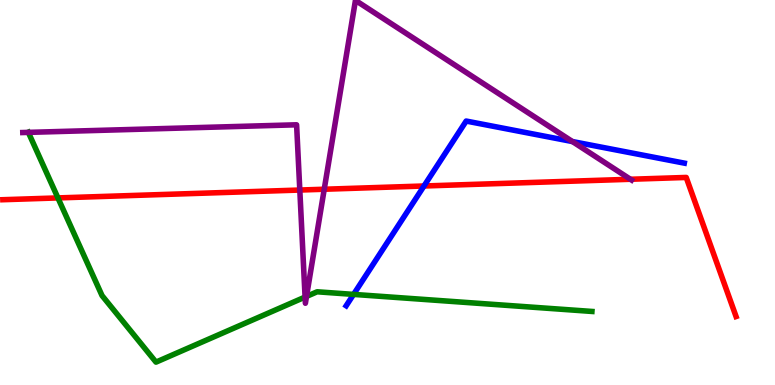[{'lines': ['blue', 'red'], 'intersections': [{'x': 5.47, 'y': 5.17}]}, {'lines': ['green', 'red'], 'intersections': [{'x': 0.748, 'y': 4.86}]}, {'lines': ['purple', 'red'], 'intersections': [{'x': 3.87, 'y': 5.06}, {'x': 4.18, 'y': 5.08}, {'x': 8.13, 'y': 5.34}]}, {'lines': ['blue', 'green'], 'intersections': [{'x': 4.56, 'y': 2.35}]}, {'lines': ['blue', 'purple'], 'intersections': [{'x': 7.39, 'y': 6.32}]}, {'lines': ['green', 'purple'], 'intersections': [{'x': 0.366, 'y': 6.56}, {'x': 3.94, 'y': 2.28}, {'x': 3.96, 'y': 2.3}]}]